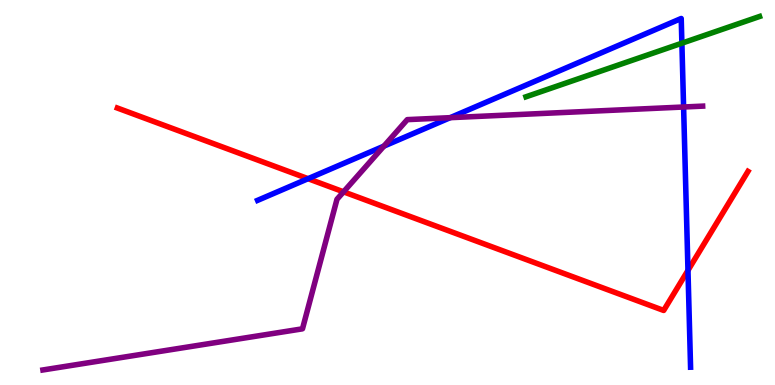[{'lines': ['blue', 'red'], 'intersections': [{'x': 3.98, 'y': 5.36}, {'x': 8.88, 'y': 2.98}]}, {'lines': ['green', 'red'], 'intersections': []}, {'lines': ['purple', 'red'], 'intersections': [{'x': 4.43, 'y': 5.02}]}, {'lines': ['blue', 'green'], 'intersections': [{'x': 8.8, 'y': 8.88}]}, {'lines': ['blue', 'purple'], 'intersections': [{'x': 4.95, 'y': 6.2}, {'x': 5.81, 'y': 6.94}, {'x': 8.82, 'y': 7.22}]}, {'lines': ['green', 'purple'], 'intersections': []}]